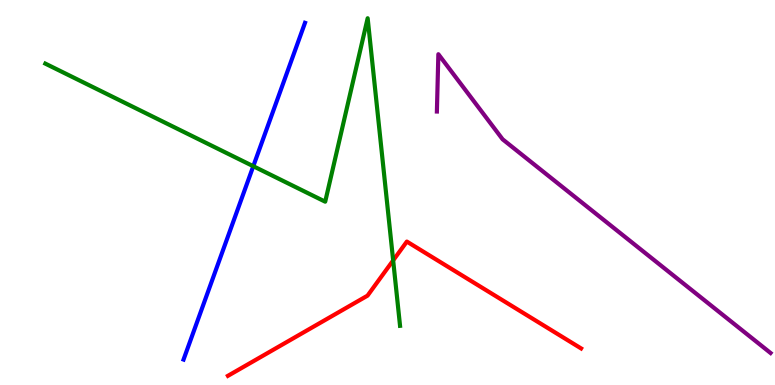[{'lines': ['blue', 'red'], 'intersections': []}, {'lines': ['green', 'red'], 'intersections': [{'x': 5.07, 'y': 3.24}]}, {'lines': ['purple', 'red'], 'intersections': []}, {'lines': ['blue', 'green'], 'intersections': [{'x': 3.27, 'y': 5.68}]}, {'lines': ['blue', 'purple'], 'intersections': []}, {'lines': ['green', 'purple'], 'intersections': []}]